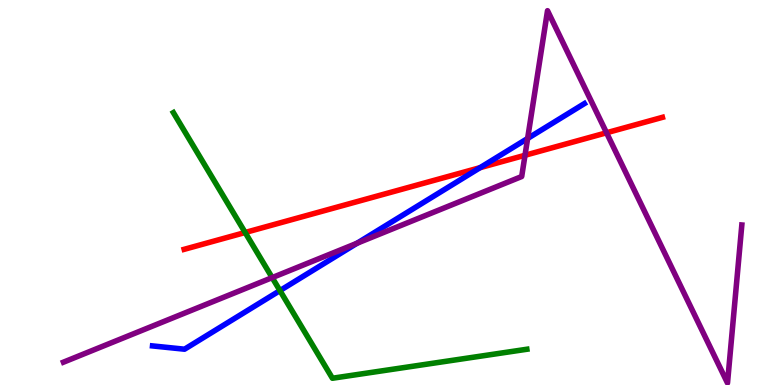[{'lines': ['blue', 'red'], 'intersections': [{'x': 6.19, 'y': 5.64}]}, {'lines': ['green', 'red'], 'intersections': [{'x': 3.16, 'y': 3.96}]}, {'lines': ['purple', 'red'], 'intersections': [{'x': 6.77, 'y': 5.97}, {'x': 7.83, 'y': 6.55}]}, {'lines': ['blue', 'green'], 'intersections': [{'x': 3.61, 'y': 2.45}]}, {'lines': ['blue', 'purple'], 'intersections': [{'x': 4.61, 'y': 3.68}, {'x': 6.81, 'y': 6.4}]}, {'lines': ['green', 'purple'], 'intersections': [{'x': 3.51, 'y': 2.79}]}]